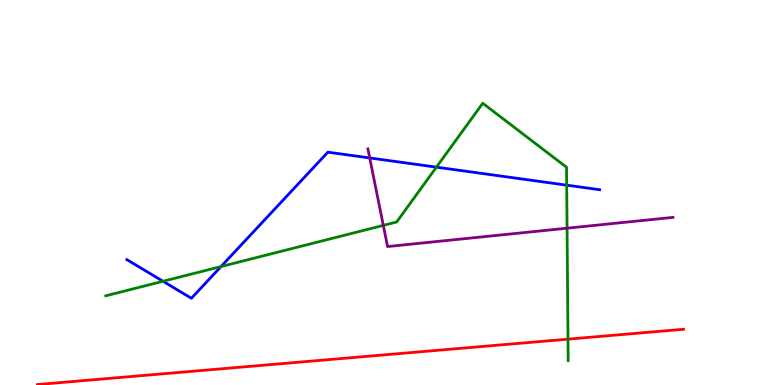[{'lines': ['blue', 'red'], 'intersections': []}, {'lines': ['green', 'red'], 'intersections': [{'x': 7.33, 'y': 1.19}]}, {'lines': ['purple', 'red'], 'intersections': []}, {'lines': ['blue', 'green'], 'intersections': [{'x': 2.1, 'y': 2.69}, {'x': 2.85, 'y': 3.08}, {'x': 5.63, 'y': 5.66}, {'x': 7.31, 'y': 5.19}]}, {'lines': ['blue', 'purple'], 'intersections': [{'x': 4.77, 'y': 5.9}]}, {'lines': ['green', 'purple'], 'intersections': [{'x': 4.95, 'y': 4.15}, {'x': 7.32, 'y': 4.07}]}]